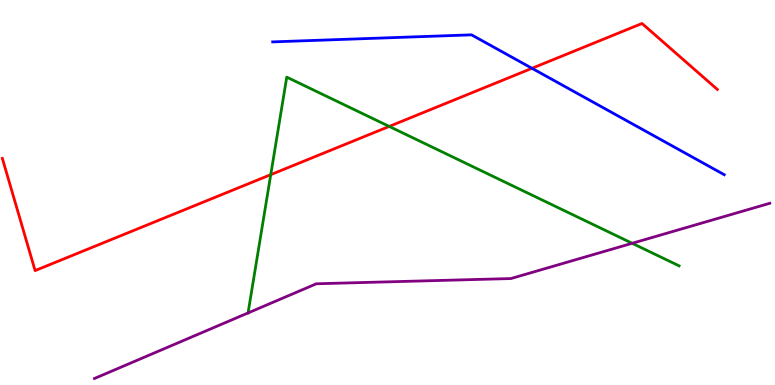[{'lines': ['blue', 'red'], 'intersections': [{'x': 6.86, 'y': 8.23}]}, {'lines': ['green', 'red'], 'intersections': [{'x': 3.49, 'y': 5.46}, {'x': 5.02, 'y': 6.72}]}, {'lines': ['purple', 'red'], 'intersections': []}, {'lines': ['blue', 'green'], 'intersections': []}, {'lines': ['blue', 'purple'], 'intersections': []}, {'lines': ['green', 'purple'], 'intersections': [{'x': 3.2, 'y': 1.87}, {'x': 8.16, 'y': 3.68}]}]